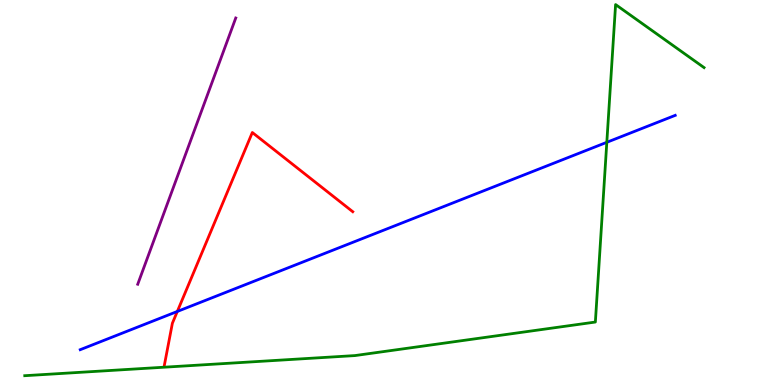[{'lines': ['blue', 'red'], 'intersections': [{'x': 2.29, 'y': 1.91}]}, {'lines': ['green', 'red'], 'intersections': []}, {'lines': ['purple', 'red'], 'intersections': []}, {'lines': ['blue', 'green'], 'intersections': [{'x': 7.83, 'y': 6.3}]}, {'lines': ['blue', 'purple'], 'intersections': []}, {'lines': ['green', 'purple'], 'intersections': []}]